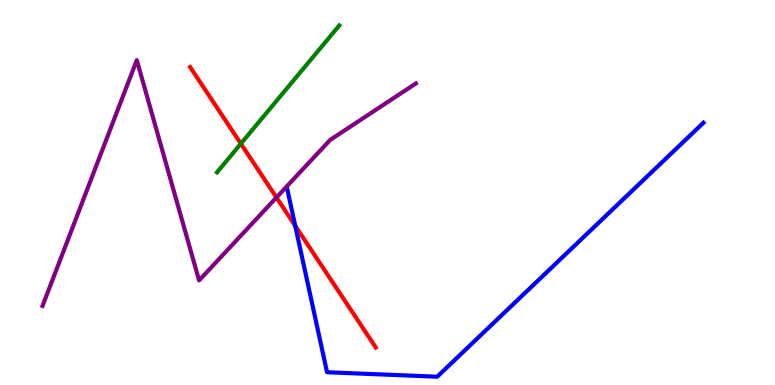[{'lines': ['blue', 'red'], 'intersections': [{'x': 3.81, 'y': 4.13}]}, {'lines': ['green', 'red'], 'intersections': [{'x': 3.11, 'y': 6.27}]}, {'lines': ['purple', 'red'], 'intersections': [{'x': 3.57, 'y': 4.87}]}, {'lines': ['blue', 'green'], 'intersections': []}, {'lines': ['blue', 'purple'], 'intersections': []}, {'lines': ['green', 'purple'], 'intersections': []}]